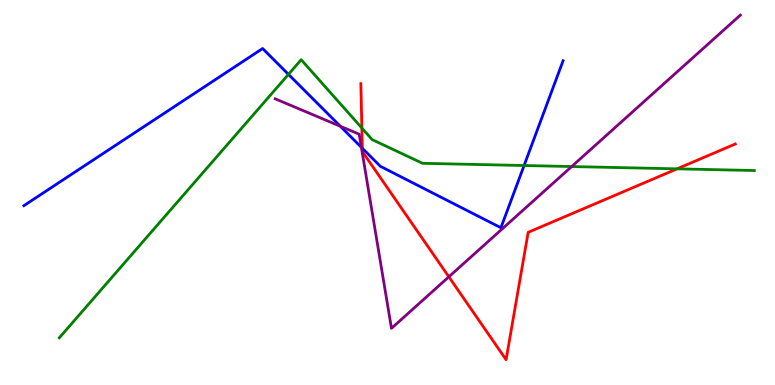[{'lines': ['blue', 'red'], 'intersections': [{'x': 4.68, 'y': 6.15}]}, {'lines': ['green', 'red'], 'intersections': [{'x': 4.67, 'y': 6.67}, {'x': 8.74, 'y': 5.61}]}, {'lines': ['purple', 'red'], 'intersections': [{'x': 5.79, 'y': 2.81}]}, {'lines': ['blue', 'green'], 'intersections': [{'x': 3.72, 'y': 8.07}, {'x': 6.76, 'y': 5.7}]}, {'lines': ['blue', 'purple'], 'intersections': [{'x': 4.39, 'y': 6.72}, {'x': 4.66, 'y': 6.17}]}, {'lines': ['green', 'purple'], 'intersections': [{'x': 7.38, 'y': 5.67}]}]